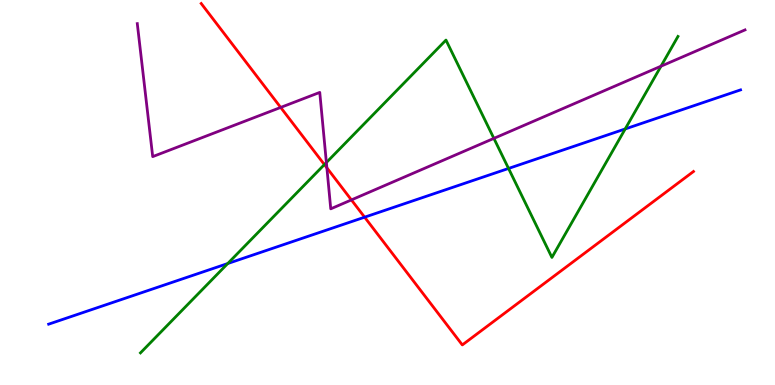[{'lines': ['blue', 'red'], 'intersections': [{'x': 4.7, 'y': 4.36}]}, {'lines': ['green', 'red'], 'intersections': [{'x': 4.19, 'y': 5.73}]}, {'lines': ['purple', 'red'], 'intersections': [{'x': 3.62, 'y': 7.21}, {'x': 4.22, 'y': 5.64}, {'x': 4.53, 'y': 4.81}]}, {'lines': ['blue', 'green'], 'intersections': [{'x': 2.94, 'y': 3.16}, {'x': 6.56, 'y': 5.62}, {'x': 8.07, 'y': 6.65}]}, {'lines': ['blue', 'purple'], 'intersections': []}, {'lines': ['green', 'purple'], 'intersections': [{'x': 4.21, 'y': 5.78}, {'x': 6.37, 'y': 6.41}, {'x': 8.53, 'y': 8.28}]}]